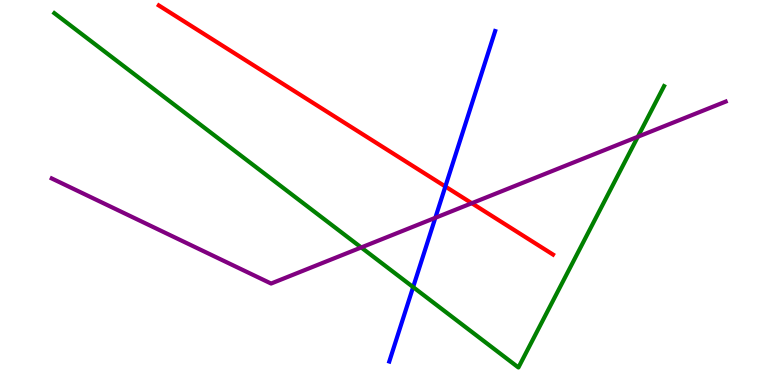[{'lines': ['blue', 'red'], 'intersections': [{'x': 5.75, 'y': 5.16}]}, {'lines': ['green', 'red'], 'intersections': []}, {'lines': ['purple', 'red'], 'intersections': [{'x': 6.09, 'y': 4.72}]}, {'lines': ['blue', 'green'], 'intersections': [{'x': 5.33, 'y': 2.54}]}, {'lines': ['blue', 'purple'], 'intersections': [{'x': 5.62, 'y': 4.34}]}, {'lines': ['green', 'purple'], 'intersections': [{'x': 4.66, 'y': 3.57}, {'x': 8.23, 'y': 6.45}]}]